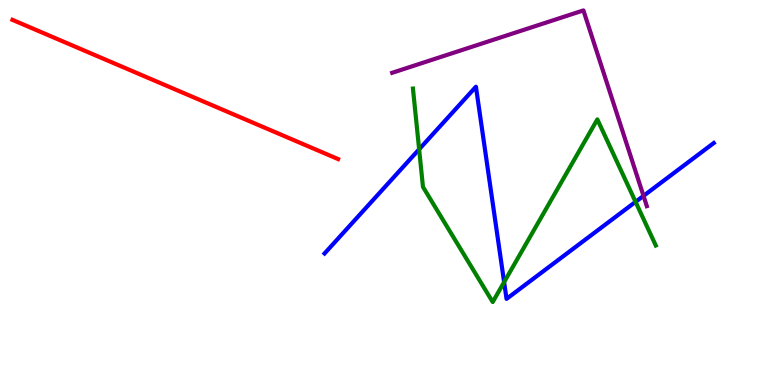[{'lines': ['blue', 'red'], 'intersections': []}, {'lines': ['green', 'red'], 'intersections': []}, {'lines': ['purple', 'red'], 'intersections': []}, {'lines': ['blue', 'green'], 'intersections': [{'x': 5.41, 'y': 6.12}, {'x': 6.5, 'y': 2.67}, {'x': 8.2, 'y': 4.76}]}, {'lines': ['blue', 'purple'], 'intersections': [{'x': 8.3, 'y': 4.91}]}, {'lines': ['green', 'purple'], 'intersections': []}]